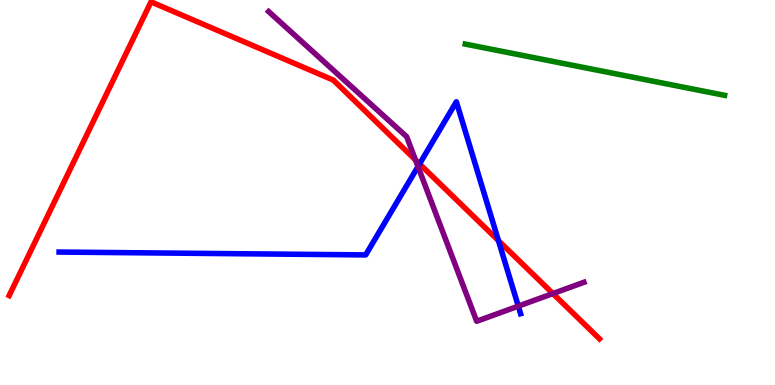[{'lines': ['blue', 'red'], 'intersections': [{'x': 5.41, 'y': 5.74}, {'x': 6.43, 'y': 3.75}]}, {'lines': ['green', 'red'], 'intersections': []}, {'lines': ['purple', 'red'], 'intersections': [{'x': 5.36, 'y': 5.85}, {'x': 7.13, 'y': 2.38}]}, {'lines': ['blue', 'green'], 'intersections': []}, {'lines': ['blue', 'purple'], 'intersections': [{'x': 5.39, 'y': 5.67}, {'x': 6.69, 'y': 2.05}]}, {'lines': ['green', 'purple'], 'intersections': []}]